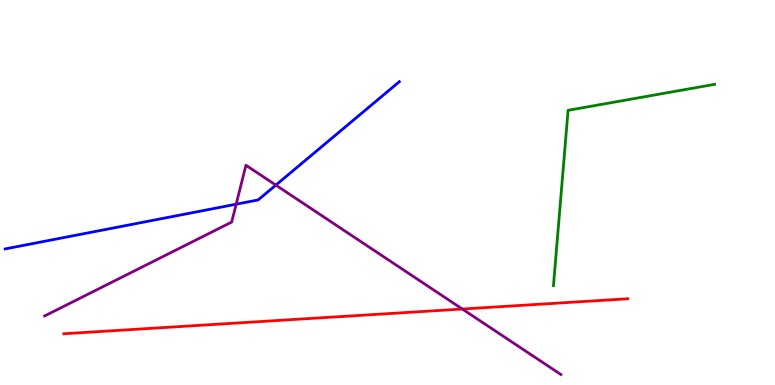[{'lines': ['blue', 'red'], 'intersections': []}, {'lines': ['green', 'red'], 'intersections': []}, {'lines': ['purple', 'red'], 'intersections': [{'x': 5.97, 'y': 1.97}]}, {'lines': ['blue', 'green'], 'intersections': []}, {'lines': ['blue', 'purple'], 'intersections': [{'x': 3.05, 'y': 4.7}, {'x': 3.56, 'y': 5.19}]}, {'lines': ['green', 'purple'], 'intersections': []}]